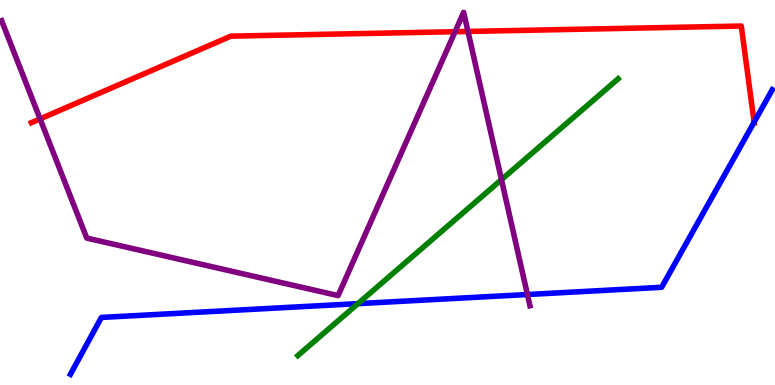[{'lines': ['blue', 'red'], 'intersections': [{'x': 9.73, 'y': 6.83}]}, {'lines': ['green', 'red'], 'intersections': []}, {'lines': ['purple', 'red'], 'intersections': [{'x': 0.517, 'y': 6.91}, {'x': 5.87, 'y': 9.18}, {'x': 6.04, 'y': 9.18}]}, {'lines': ['blue', 'green'], 'intersections': [{'x': 4.62, 'y': 2.11}]}, {'lines': ['blue', 'purple'], 'intersections': [{'x': 6.81, 'y': 2.35}]}, {'lines': ['green', 'purple'], 'intersections': [{'x': 6.47, 'y': 5.33}]}]